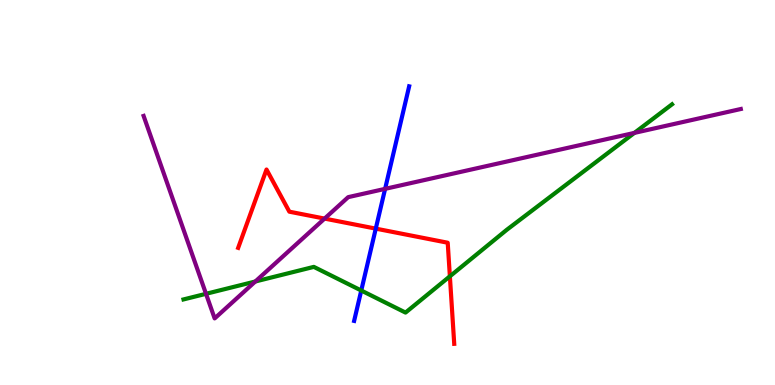[{'lines': ['blue', 'red'], 'intersections': [{'x': 4.85, 'y': 4.06}]}, {'lines': ['green', 'red'], 'intersections': [{'x': 5.8, 'y': 2.82}]}, {'lines': ['purple', 'red'], 'intersections': [{'x': 4.19, 'y': 4.32}]}, {'lines': ['blue', 'green'], 'intersections': [{'x': 4.66, 'y': 2.45}]}, {'lines': ['blue', 'purple'], 'intersections': [{'x': 4.97, 'y': 5.09}]}, {'lines': ['green', 'purple'], 'intersections': [{'x': 2.66, 'y': 2.37}, {'x': 3.29, 'y': 2.69}, {'x': 8.19, 'y': 6.55}]}]